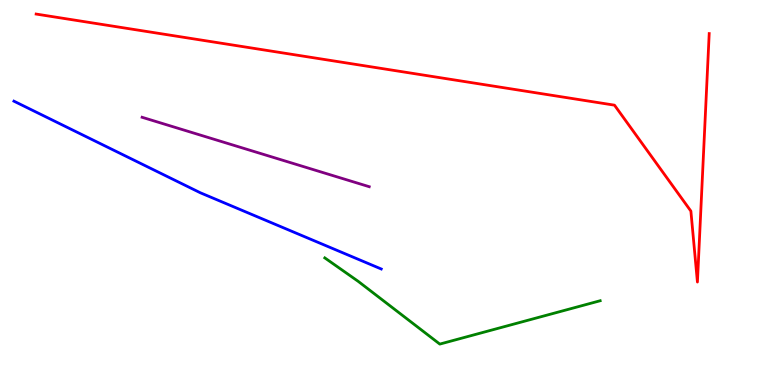[{'lines': ['blue', 'red'], 'intersections': []}, {'lines': ['green', 'red'], 'intersections': []}, {'lines': ['purple', 'red'], 'intersections': []}, {'lines': ['blue', 'green'], 'intersections': []}, {'lines': ['blue', 'purple'], 'intersections': []}, {'lines': ['green', 'purple'], 'intersections': []}]